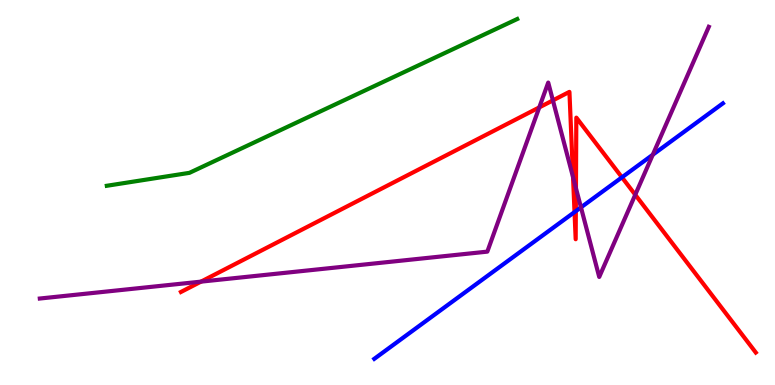[{'lines': ['blue', 'red'], 'intersections': [{'x': 7.41, 'y': 4.49}, {'x': 7.43, 'y': 4.52}, {'x': 8.03, 'y': 5.39}]}, {'lines': ['green', 'red'], 'intersections': []}, {'lines': ['purple', 'red'], 'intersections': [{'x': 2.59, 'y': 2.68}, {'x': 6.96, 'y': 7.21}, {'x': 7.13, 'y': 7.39}, {'x': 7.39, 'y': 5.4}, {'x': 7.43, 'y': 5.11}, {'x': 8.2, 'y': 4.94}]}, {'lines': ['blue', 'green'], 'intersections': []}, {'lines': ['blue', 'purple'], 'intersections': [{'x': 7.5, 'y': 4.61}, {'x': 8.42, 'y': 5.98}]}, {'lines': ['green', 'purple'], 'intersections': []}]